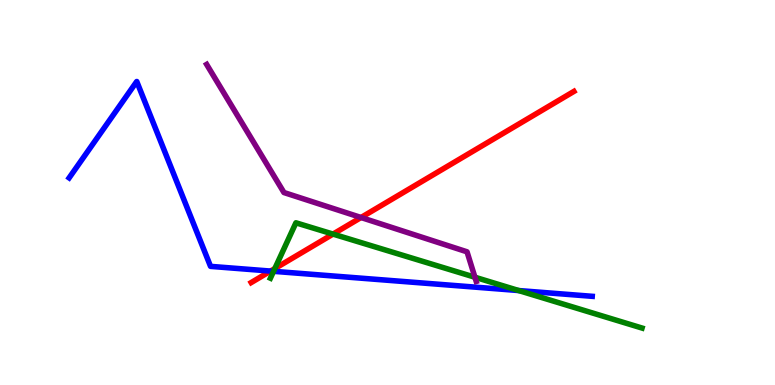[{'lines': ['blue', 'red'], 'intersections': [{'x': 3.49, 'y': 2.96}]}, {'lines': ['green', 'red'], 'intersections': [{'x': 3.55, 'y': 3.02}, {'x': 4.3, 'y': 3.92}]}, {'lines': ['purple', 'red'], 'intersections': [{'x': 4.66, 'y': 4.35}]}, {'lines': ['blue', 'green'], 'intersections': [{'x': 3.53, 'y': 2.95}, {'x': 6.69, 'y': 2.45}]}, {'lines': ['blue', 'purple'], 'intersections': []}, {'lines': ['green', 'purple'], 'intersections': [{'x': 6.13, 'y': 2.8}]}]